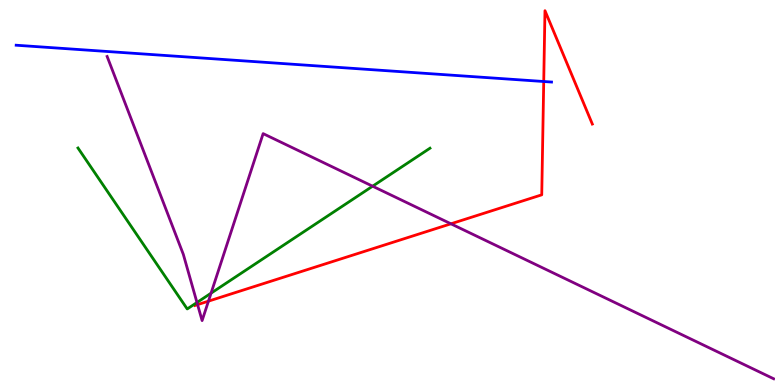[{'lines': ['blue', 'red'], 'intersections': [{'x': 7.02, 'y': 7.88}]}, {'lines': ['green', 'red'], 'intersections': []}, {'lines': ['purple', 'red'], 'intersections': [{'x': 2.55, 'y': 2.09}, {'x': 2.69, 'y': 2.18}, {'x': 5.82, 'y': 4.19}]}, {'lines': ['blue', 'green'], 'intersections': []}, {'lines': ['blue', 'purple'], 'intersections': []}, {'lines': ['green', 'purple'], 'intersections': [{'x': 2.54, 'y': 2.14}, {'x': 2.72, 'y': 2.38}, {'x': 4.81, 'y': 5.16}]}]